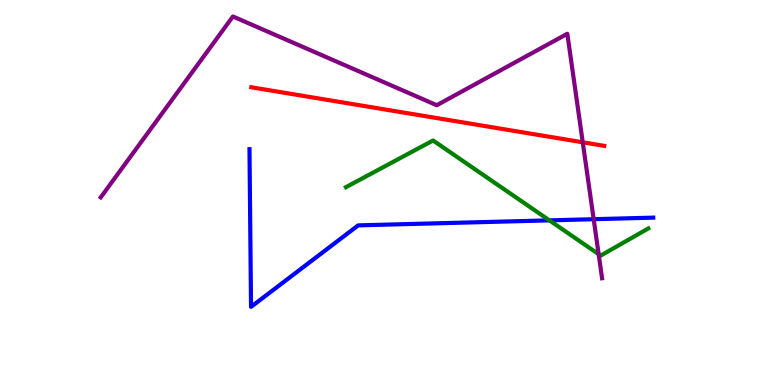[{'lines': ['blue', 'red'], 'intersections': []}, {'lines': ['green', 'red'], 'intersections': []}, {'lines': ['purple', 'red'], 'intersections': [{'x': 7.52, 'y': 6.3}]}, {'lines': ['blue', 'green'], 'intersections': [{'x': 7.09, 'y': 4.28}]}, {'lines': ['blue', 'purple'], 'intersections': [{'x': 7.66, 'y': 4.31}]}, {'lines': ['green', 'purple'], 'intersections': [{'x': 7.72, 'y': 3.4}]}]